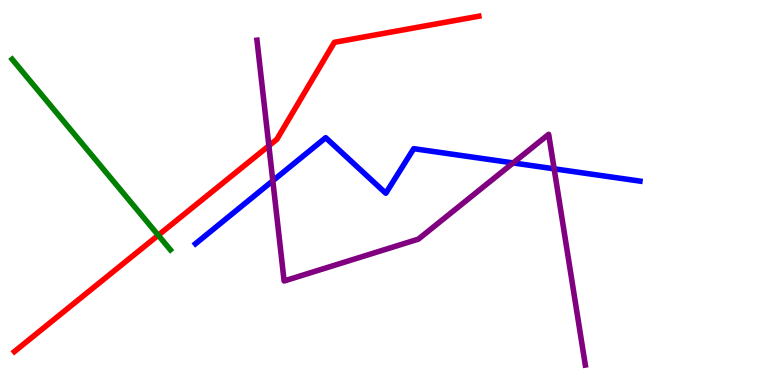[{'lines': ['blue', 'red'], 'intersections': []}, {'lines': ['green', 'red'], 'intersections': [{'x': 2.04, 'y': 3.89}]}, {'lines': ['purple', 'red'], 'intersections': [{'x': 3.47, 'y': 6.21}]}, {'lines': ['blue', 'green'], 'intersections': []}, {'lines': ['blue', 'purple'], 'intersections': [{'x': 3.52, 'y': 5.3}, {'x': 6.62, 'y': 5.77}, {'x': 7.15, 'y': 5.62}]}, {'lines': ['green', 'purple'], 'intersections': []}]